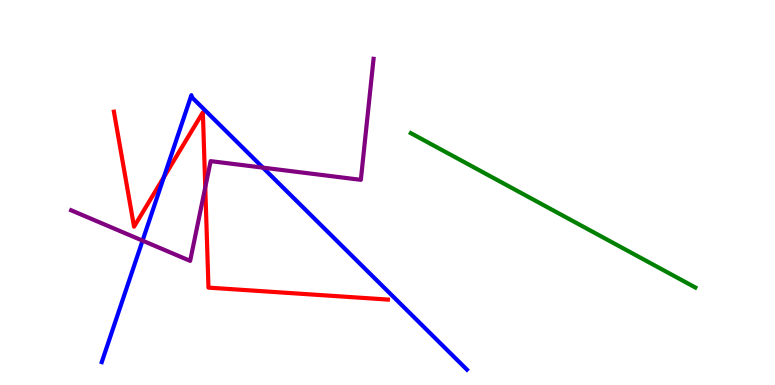[{'lines': ['blue', 'red'], 'intersections': [{'x': 2.11, 'y': 5.4}]}, {'lines': ['green', 'red'], 'intersections': []}, {'lines': ['purple', 'red'], 'intersections': [{'x': 2.65, 'y': 5.13}]}, {'lines': ['blue', 'green'], 'intersections': []}, {'lines': ['blue', 'purple'], 'intersections': [{'x': 1.84, 'y': 3.75}, {'x': 3.39, 'y': 5.65}]}, {'lines': ['green', 'purple'], 'intersections': []}]